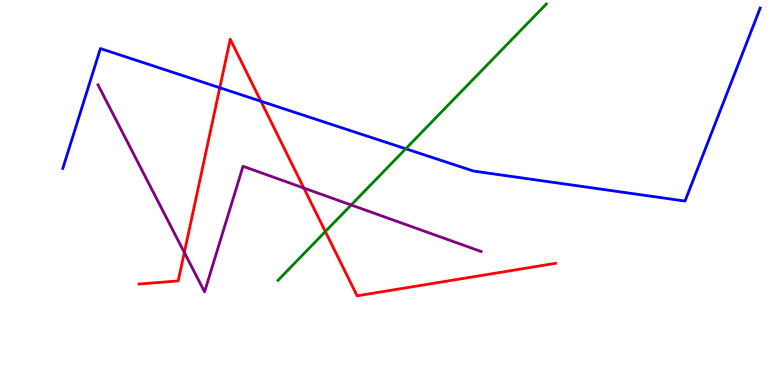[{'lines': ['blue', 'red'], 'intersections': [{'x': 2.84, 'y': 7.72}, {'x': 3.37, 'y': 7.37}]}, {'lines': ['green', 'red'], 'intersections': [{'x': 4.2, 'y': 3.99}]}, {'lines': ['purple', 'red'], 'intersections': [{'x': 2.38, 'y': 3.44}, {'x': 3.92, 'y': 5.12}]}, {'lines': ['blue', 'green'], 'intersections': [{'x': 5.24, 'y': 6.14}]}, {'lines': ['blue', 'purple'], 'intersections': []}, {'lines': ['green', 'purple'], 'intersections': [{'x': 4.53, 'y': 4.68}]}]